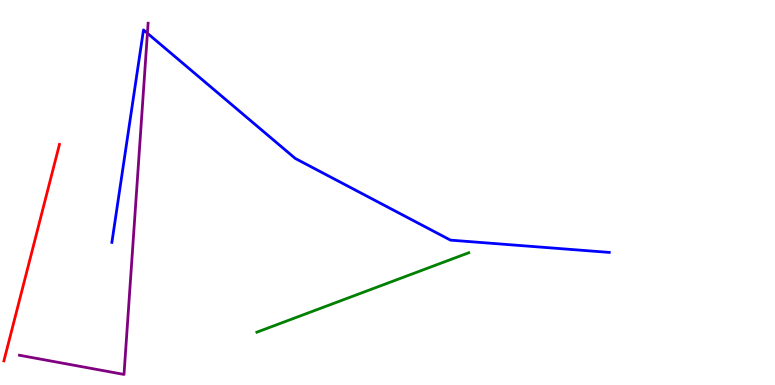[{'lines': ['blue', 'red'], 'intersections': []}, {'lines': ['green', 'red'], 'intersections': []}, {'lines': ['purple', 'red'], 'intersections': []}, {'lines': ['blue', 'green'], 'intersections': []}, {'lines': ['blue', 'purple'], 'intersections': [{'x': 1.9, 'y': 9.14}]}, {'lines': ['green', 'purple'], 'intersections': []}]